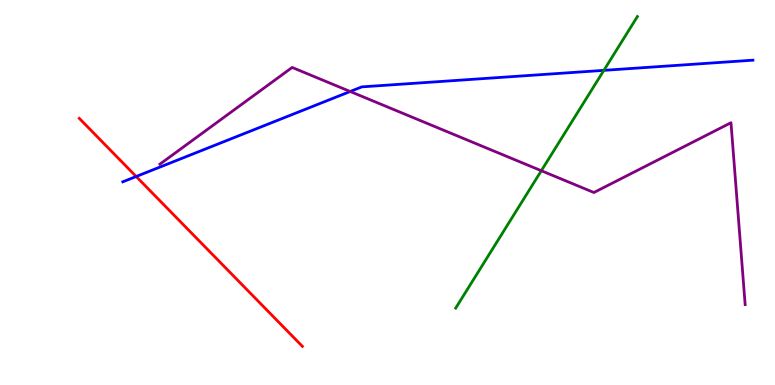[{'lines': ['blue', 'red'], 'intersections': [{'x': 1.76, 'y': 5.42}]}, {'lines': ['green', 'red'], 'intersections': []}, {'lines': ['purple', 'red'], 'intersections': []}, {'lines': ['blue', 'green'], 'intersections': [{'x': 7.79, 'y': 8.17}]}, {'lines': ['blue', 'purple'], 'intersections': [{'x': 4.52, 'y': 7.62}]}, {'lines': ['green', 'purple'], 'intersections': [{'x': 6.98, 'y': 5.57}]}]